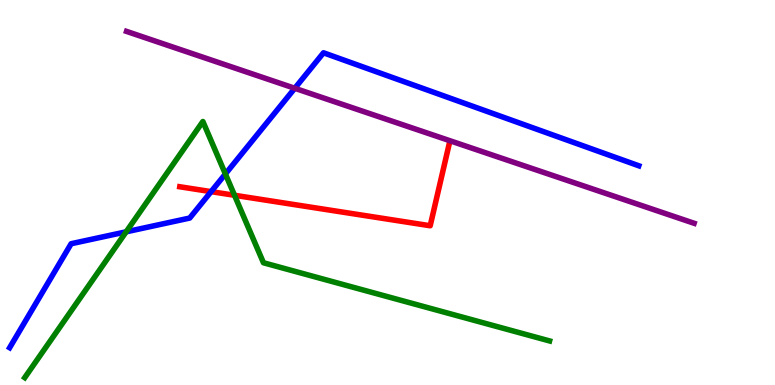[{'lines': ['blue', 'red'], 'intersections': [{'x': 2.72, 'y': 5.02}]}, {'lines': ['green', 'red'], 'intersections': [{'x': 3.03, 'y': 4.93}]}, {'lines': ['purple', 'red'], 'intersections': []}, {'lines': ['blue', 'green'], 'intersections': [{'x': 1.63, 'y': 3.98}, {'x': 2.91, 'y': 5.48}]}, {'lines': ['blue', 'purple'], 'intersections': [{'x': 3.8, 'y': 7.71}]}, {'lines': ['green', 'purple'], 'intersections': []}]